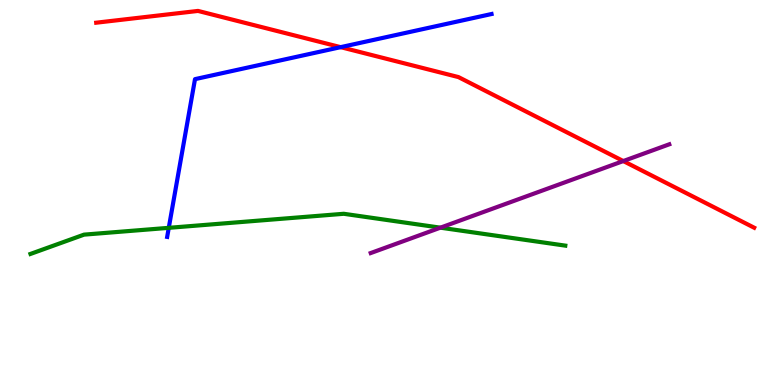[{'lines': ['blue', 'red'], 'intersections': [{'x': 4.4, 'y': 8.78}]}, {'lines': ['green', 'red'], 'intersections': []}, {'lines': ['purple', 'red'], 'intersections': [{'x': 8.04, 'y': 5.82}]}, {'lines': ['blue', 'green'], 'intersections': [{'x': 2.18, 'y': 4.08}]}, {'lines': ['blue', 'purple'], 'intersections': []}, {'lines': ['green', 'purple'], 'intersections': [{'x': 5.68, 'y': 4.09}]}]